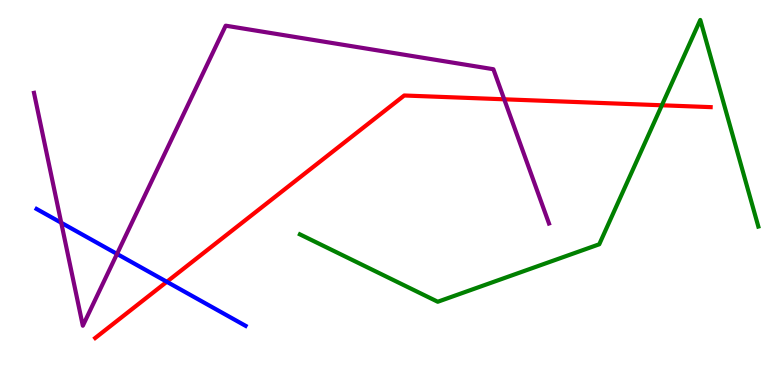[{'lines': ['blue', 'red'], 'intersections': [{'x': 2.15, 'y': 2.68}]}, {'lines': ['green', 'red'], 'intersections': [{'x': 8.54, 'y': 7.27}]}, {'lines': ['purple', 'red'], 'intersections': [{'x': 6.51, 'y': 7.42}]}, {'lines': ['blue', 'green'], 'intersections': []}, {'lines': ['blue', 'purple'], 'intersections': [{'x': 0.79, 'y': 4.21}, {'x': 1.51, 'y': 3.4}]}, {'lines': ['green', 'purple'], 'intersections': []}]